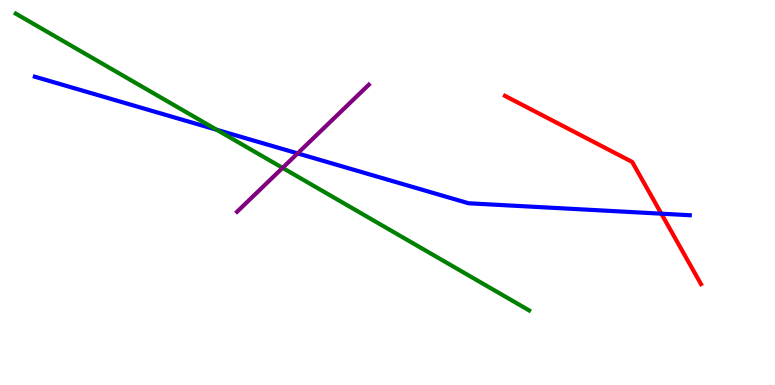[{'lines': ['blue', 'red'], 'intersections': [{'x': 8.53, 'y': 4.45}]}, {'lines': ['green', 'red'], 'intersections': []}, {'lines': ['purple', 'red'], 'intersections': []}, {'lines': ['blue', 'green'], 'intersections': [{'x': 2.8, 'y': 6.63}]}, {'lines': ['blue', 'purple'], 'intersections': [{'x': 3.84, 'y': 6.02}]}, {'lines': ['green', 'purple'], 'intersections': [{'x': 3.65, 'y': 5.64}]}]